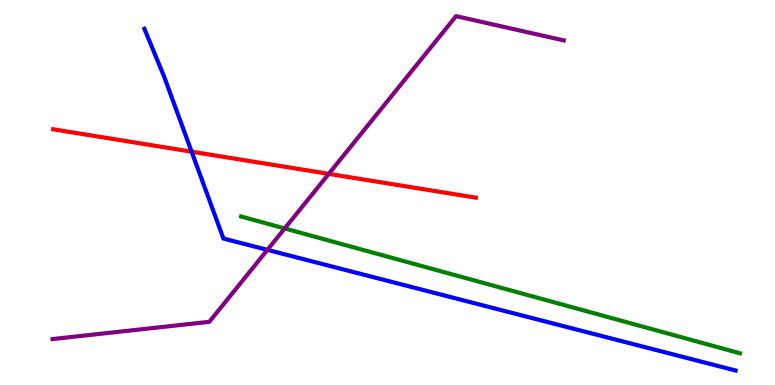[{'lines': ['blue', 'red'], 'intersections': [{'x': 2.47, 'y': 6.06}]}, {'lines': ['green', 'red'], 'intersections': []}, {'lines': ['purple', 'red'], 'intersections': [{'x': 4.24, 'y': 5.48}]}, {'lines': ['blue', 'green'], 'intersections': []}, {'lines': ['blue', 'purple'], 'intersections': [{'x': 3.45, 'y': 3.51}]}, {'lines': ['green', 'purple'], 'intersections': [{'x': 3.67, 'y': 4.07}]}]